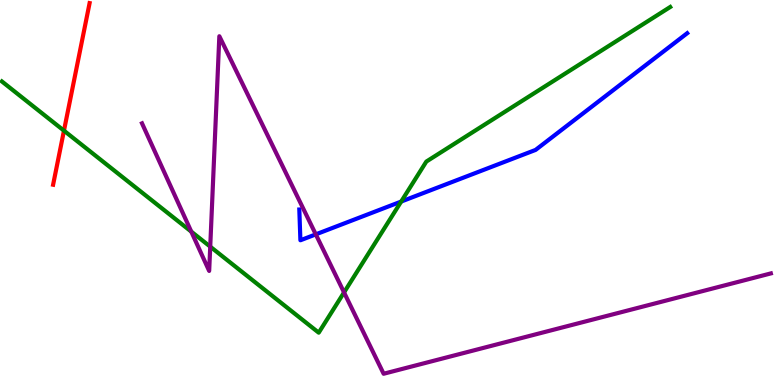[{'lines': ['blue', 'red'], 'intersections': []}, {'lines': ['green', 'red'], 'intersections': [{'x': 0.825, 'y': 6.61}]}, {'lines': ['purple', 'red'], 'intersections': []}, {'lines': ['blue', 'green'], 'intersections': [{'x': 5.18, 'y': 4.76}]}, {'lines': ['blue', 'purple'], 'intersections': [{'x': 4.07, 'y': 3.91}]}, {'lines': ['green', 'purple'], 'intersections': [{'x': 2.47, 'y': 3.98}, {'x': 2.71, 'y': 3.59}, {'x': 4.44, 'y': 2.4}]}]